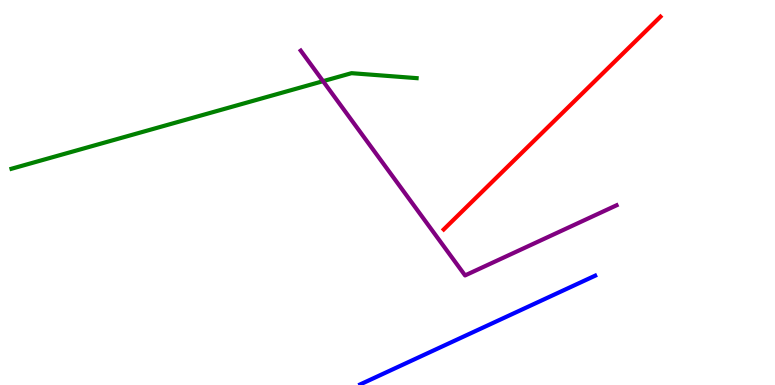[{'lines': ['blue', 'red'], 'intersections': []}, {'lines': ['green', 'red'], 'intersections': []}, {'lines': ['purple', 'red'], 'intersections': []}, {'lines': ['blue', 'green'], 'intersections': []}, {'lines': ['blue', 'purple'], 'intersections': []}, {'lines': ['green', 'purple'], 'intersections': [{'x': 4.17, 'y': 7.89}]}]